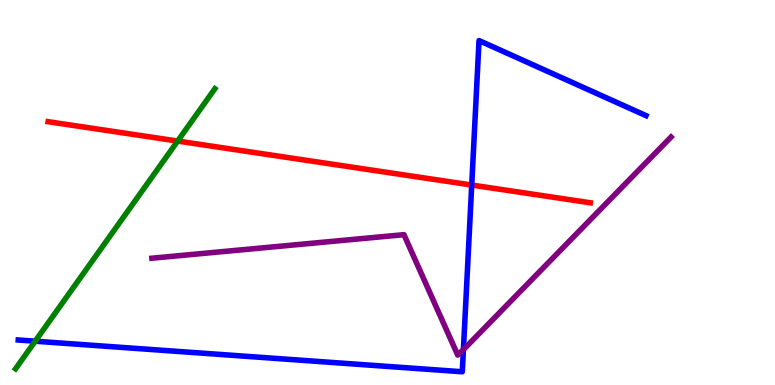[{'lines': ['blue', 'red'], 'intersections': [{'x': 6.09, 'y': 5.19}]}, {'lines': ['green', 'red'], 'intersections': [{'x': 2.29, 'y': 6.34}]}, {'lines': ['purple', 'red'], 'intersections': []}, {'lines': ['blue', 'green'], 'intersections': [{'x': 0.454, 'y': 1.14}]}, {'lines': ['blue', 'purple'], 'intersections': [{'x': 5.98, 'y': 0.922}]}, {'lines': ['green', 'purple'], 'intersections': []}]